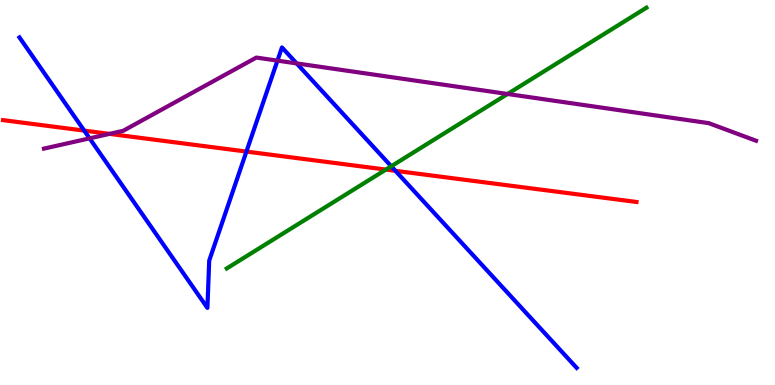[{'lines': ['blue', 'red'], 'intersections': [{'x': 1.09, 'y': 6.61}, {'x': 3.18, 'y': 6.06}, {'x': 5.1, 'y': 5.56}]}, {'lines': ['green', 'red'], 'intersections': [{'x': 4.98, 'y': 5.6}]}, {'lines': ['purple', 'red'], 'intersections': [{'x': 1.41, 'y': 6.52}]}, {'lines': ['blue', 'green'], 'intersections': [{'x': 5.05, 'y': 5.68}]}, {'lines': ['blue', 'purple'], 'intersections': [{'x': 1.16, 'y': 6.41}, {'x': 3.58, 'y': 8.43}, {'x': 3.83, 'y': 8.35}]}, {'lines': ['green', 'purple'], 'intersections': [{'x': 6.55, 'y': 7.56}]}]